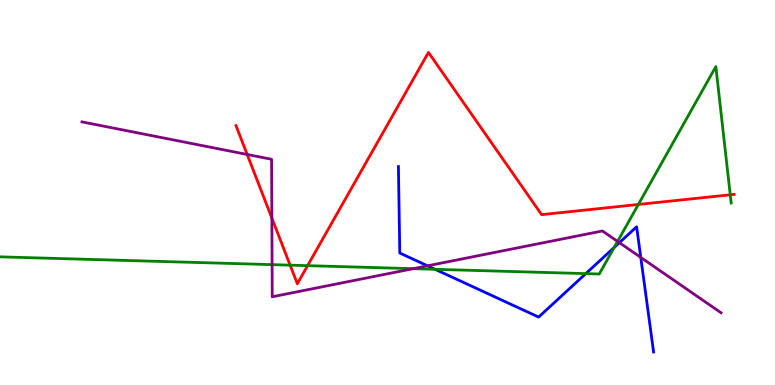[{'lines': ['blue', 'red'], 'intersections': []}, {'lines': ['green', 'red'], 'intersections': [{'x': 3.74, 'y': 3.11}, {'x': 3.97, 'y': 3.1}, {'x': 8.24, 'y': 4.69}, {'x': 9.42, 'y': 4.94}]}, {'lines': ['purple', 'red'], 'intersections': [{'x': 3.19, 'y': 5.99}, {'x': 3.51, 'y': 4.34}]}, {'lines': ['blue', 'green'], 'intersections': [{'x': 5.61, 'y': 3.0}, {'x': 7.56, 'y': 2.89}, {'x': 7.92, 'y': 3.57}]}, {'lines': ['blue', 'purple'], 'intersections': [{'x': 5.52, 'y': 3.1}, {'x': 7.99, 'y': 3.7}, {'x': 8.27, 'y': 3.31}]}, {'lines': ['green', 'purple'], 'intersections': [{'x': 3.51, 'y': 3.13}, {'x': 5.33, 'y': 3.02}, {'x': 7.97, 'y': 3.73}]}]